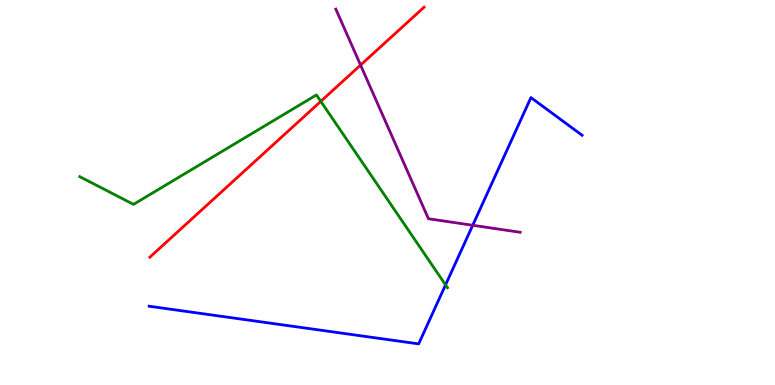[{'lines': ['blue', 'red'], 'intersections': []}, {'lines': ['green', 'red'], 'intersections': [{'x': 4.14, 'y': 7.37}]}, {'lines': ['purple', 'red'], 'intersections': [{'x': 4.65, 'y': 8.31}]}, {'lines': ['blue', 'green'], 'intersections': [{'x': 5.75, 'y': 2.6}]}, {'lines': ['blue', 'purple'], 'intersections': [{'x': 6.1, 'y': 4.15}]}, {'lines': ['green', 'purple'], 'intersections': []}]